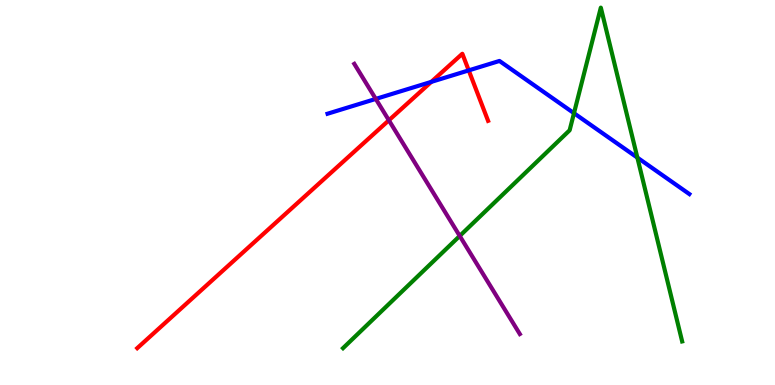[{'lines': ['blue', 'red'], 'intersections': [{'x': 5.56, 'y': 7.87}, {'x': 6.05, 'y': 8.17}]}, {'lines': ['green', 'red'], 'intersections': []}, {'lines': ['purple', 'red'], 'intersections': [{'x': 5.02, 'y': 6.88}]}, {'lines': ['blue', 'green'], 'intersections': [{'x': 7.41, 'y': 7.06}, {'x': 8.22, 'y': 5.91}]}, {'lines': ['blue', 'purple'], 'intersections': [{'x': 4.85, 'y': 7.43}]}, {'lines': ['green', 'purple'], 'intersections': [{'x': 5.93, 'y': 3.87}]}]